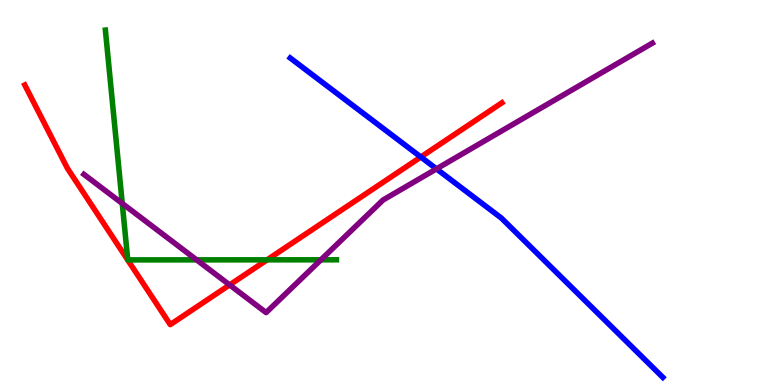[{'lines': ['blue', 'red'], 'intersections': [{'x': 5.43, 'y': 5.92}]}, {'lines': ['green', 'red'], 'intersections': [{'x': 3.45, 'y': 3.25}]}, {'lines': ['purple', 'red'], 'intersections': [{'x': 2.96, 'y': 2.6}]}, {'lines': ['blue', 'green'], 'intersections': []}, {'lines': ['blue', 'purple'], 'intersections': [{'x': 5.63, 'y': 5.61}]}, {'lines': ['green', 'purple'], 'intersections': [{'x': 1.58, 'y': 4.72}, {'x': 2.54, 'y': 3.25}, {'x': 4.14, 'y': 3.25}]}]